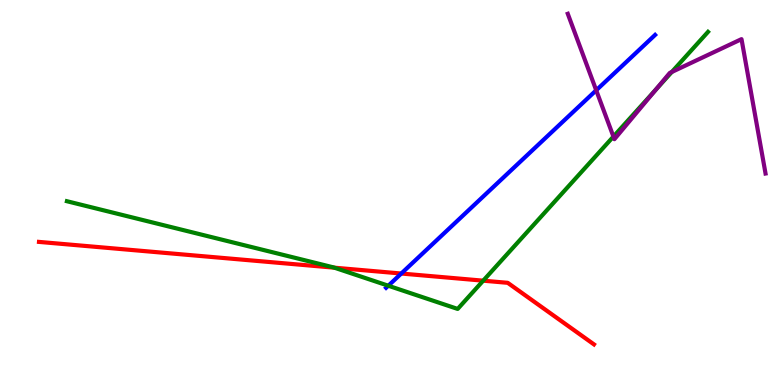[{'lines': ['blue', 'red'], 'intersections': [{'x': 5.18, 'y': 2.9}]}, {'lines': ['green', 'red'], 'intersections': [{'x': 4.31, 'y': 3.05}, {'x': 6.23, 'y': 2.71}]}, {'lines': ['purple', 'red'], 'intersections': []}, {'lines': ['blue', 'green'], 'intersections': [{'x': 5.01, 'y': 2.58}]}, {'lines': ['blue', 'purple'], 'intersections': [{'x': 7.69, 'y': 7.65}]}, {'lines': ['green', 'purple'], 'intersections': [{'x': 7.92, 'y': 6.45}, {'x': 8.46, 'y': 7.66}, {'x': 8.67, 'y': 8.13}]}]